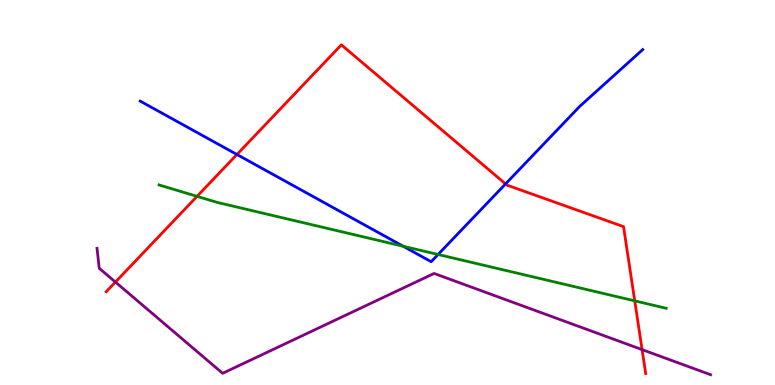[{'lines': ['blue', 'red'], 'intersections': [{'x': 3.06, 'y': 5.99}, {'x': 6.52, 'y': 5.22}]}, {'lines': ['green', 'red'], 'intersections': [{'x': 2.54, 'y': 4.9}, {'x': 8.19, 'y': 2.19}]}, {'lines': ['purple', 'red'], 'intersections': [{'x': 1.49, 'y': 2.67}, {'x': 8.29, 'y': 0.919}]}, {'lines': ['blue', 'green'], 'intersections': [{'x': 5.2, 'y': 3.6}, {'x': 5.65, 'y': 3.39}]}, {'lines': ['blue', 'purple'], 'intersections': []}, {'lines': ['green', 'purple'], 'intersections': []}]